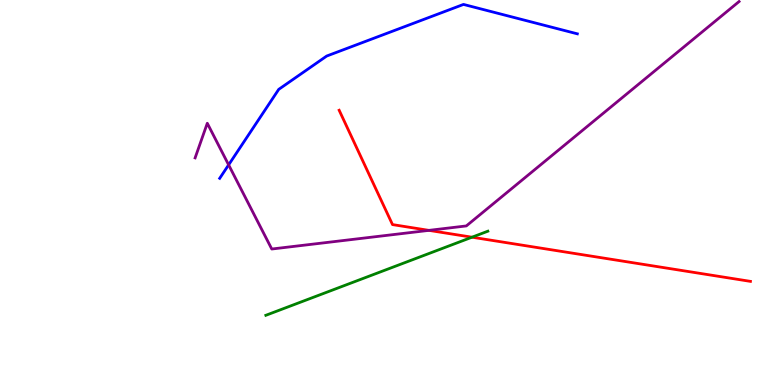[{'lines': ['blue', 'red'], 'intersections': []}, {'lines': ['green', 'red'], 'intersections': [{'x': 6.09, 'y': 3.84}]}, {'lines': ['purple', 'red'], 'intersections': [{'x': 5.53, 'y': 4.02}]}, {'lines': ['blue', 'green'], 'intersections': []}, {'lines': ['blue', 'purple'], 'intersections': [{'x': 2.95, 'y': 5.72}]}, {'lines': ['green', 'purple'], 'intersections': []}]